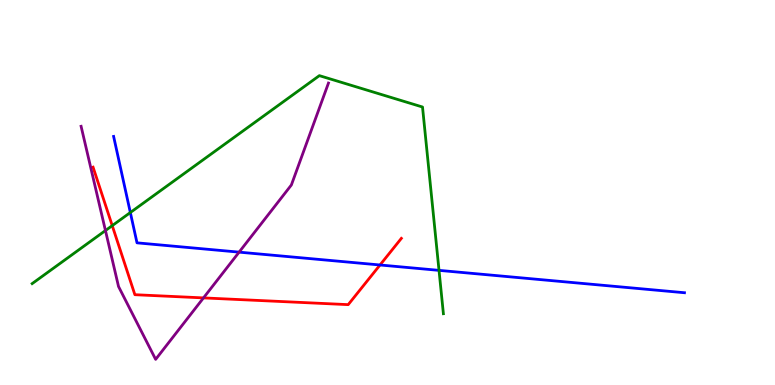[{'lines': ['blue', 'red'], 'intersections': [{'x': 4.9, 'y': 3.12}]}, {'lines': ['green', 'red'], 'intersections': [{'x': 1.45, 'y': 4.14}]}, {'lines': ['purple', 'red'], 'intersections': [{'x': 2.63, 'y': 2.26}]}, {'lines': ['blue', 'green'], 'intersections': [{'x': 1.68, 'y': 4.48}, {'x': 5.66, 'y': 2.98}]}, {'lines': ['blue', 'purple'], 'intersections': [{'x': 3.09, 'y': 3.45}]}, {'lines': ['green', 'purple'], 'intersections': [{'x': 1.36, 'y': 4.01}]}]